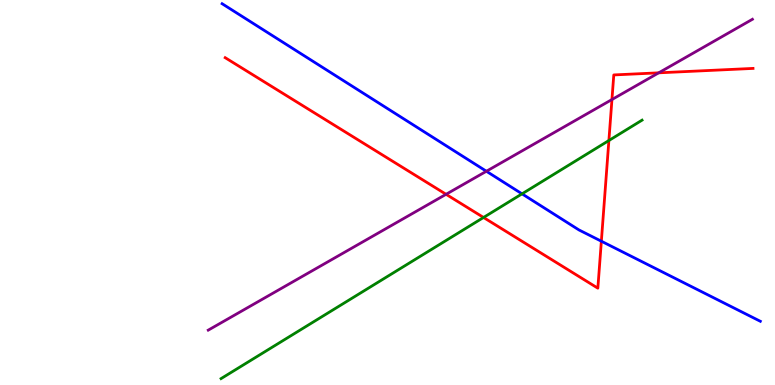[{'lines': ['blue', 'red'], 'intersections': [{'x': 7.76, 'y': 3.73}]}, {'lines': ['green', 'red'], 'intersections': [{'x': 6.24, 'y': 4.35}, {'x': 7.86, 'y': 6.35}]}, {'lines': ['purple', 'red'], 'intersections': [{'x': 5.76, 'y': 4.95}, {'x': 7.9, 'y': 7.41}, {'x': 8.5, 'y': 8.11}]}, {'lines': ['blue', 'green'], 'intersections': [{'x': 6.74, 'y': 4.97}]}, {'lines': ['blue', 'purple'], 'intersections': [{'x': 6.28, 'y': 5.55}]}, {'lines': ['green', 'purple'], 'intersections': []}]